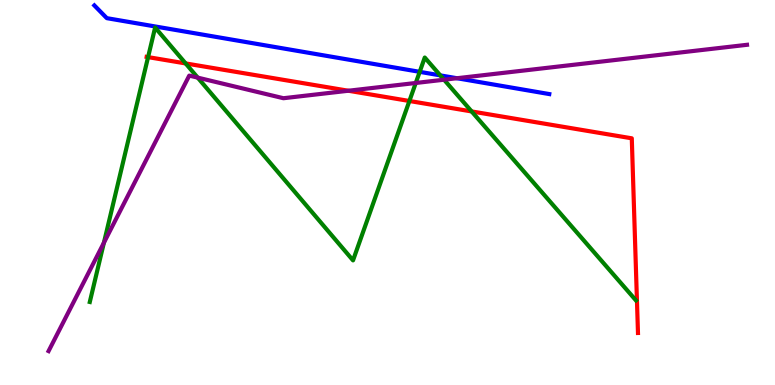[{'lines': ['blue', 'red'], 'intersections': []}, {'lines': ['green', 'red'], 'intersections': [{'x': 1.91, 'y': 8.52}, {'x': 2.4, 'y': 8.35}, {'x': 5.28, 'y': 7.38}, {'x': 6.09, 'y': 7.11}]}, {'lines': ['purple', 'red'], 'intersections': [{'x': 4.49, 'y': 7.64}]}, {'lines': ['blue', 'green'], 'intersections': [{'x': 5.42, 'y': 8.13}, {'x': 5.68, 'y': 8.04}]}, {'lines': ['blue', 'purple'], 'intersections': [{'x': 5.9, 'y': 7.97}]}, {'lines': ['green', 'purple'], 'intersections': [{'x': 1.34, 'y': 3.69}, {'x': 2.55, 'y': 7.98}, {'x': 5.36, 'y': 7.84}, {'x': 5.73, 'y': 7.93}]}]